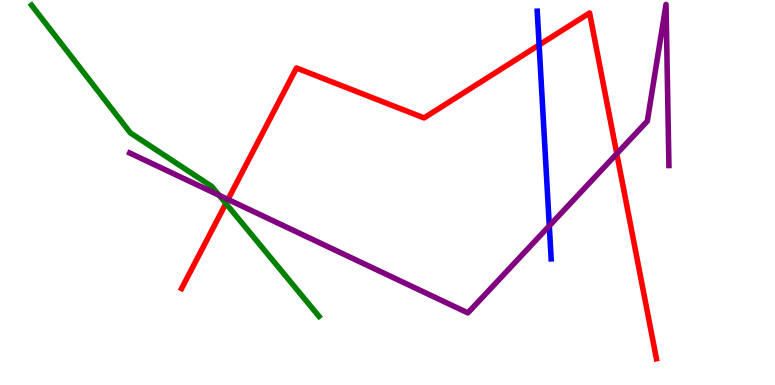[{'lines': ['blue', 'red'], 'intersections': [{'x': 6.96, 'y': 8.83}]}, {'lines': ['green', 'red'], 'intersections': [{'x': 2.91, 'y': 4.71}]}, {'lines': ['purple', 'red'], 'intersections': [{'x': 2.94, 'y': 4.82}, {'x': 7.96, 'y': 6.01}]}, {'lines': ['blue', 'green'], 'intersections': []}, {'lines': ['blue', 'purple'], 'intersections': [{'x': 7.09, 'y': 4.13}]}, {'lines': ['green', 'purple'], 'intersections': [{'x': 2.83, 'y': 4.93}]}]